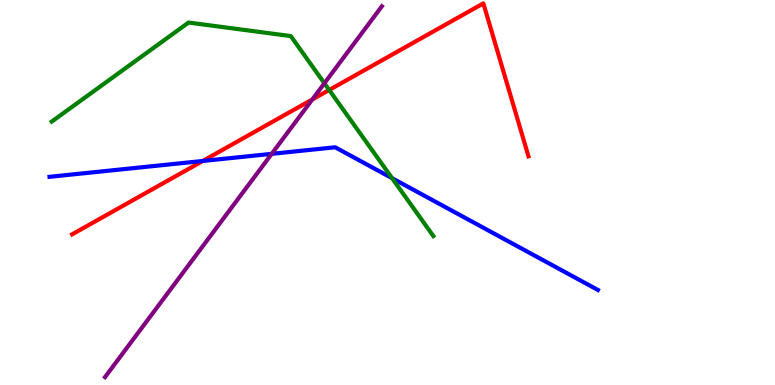[{'lines': ['blue', 'red'], 'intersections': [{'x': 2.62, 'y': 5.82}]}, {'lines': ['green', 'red'], 'intersections': [{'x': 4.25, 'y': 7.66}]}, {'lines': ['purple', 'red'], 'intersections': [{'x': 4.03, 'y': 7.42}]}, {'lines': ['blue', 'green'], 'intersections': [{'x': 5.06, 'y': 5.37}]}, {'lines': ['blue', 'purple'], 'intersections': [{'x': 3.51, 'y': 6.0}]}, {'lines': ['green', 'purple'], 'intersections': [{'x': 4.19, 'y': 7.84}]}]